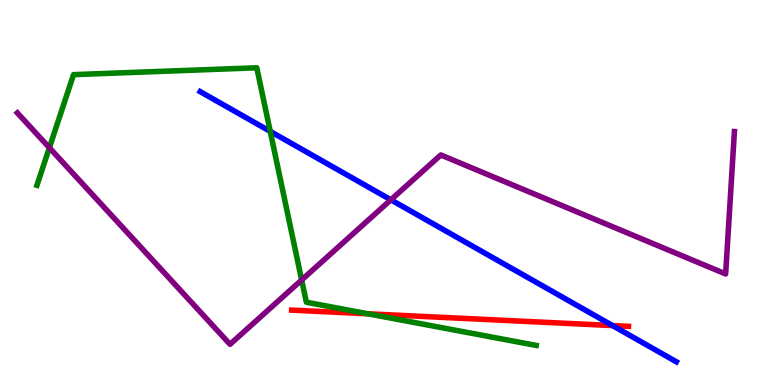[{'lines': ['blue', 'red'], 'intersections': [{'x': 7.9, 'y': 1.54}]}, {'lines': ['green', 'red'], 'intersections': [{'x': 4.75, 'y': 1.85}]}, {'lines': ['purple', 'red'], 'intersections': []}, {'lines': ['blue', 'green'], 'intersections': [{'x': 3.49, 'y': 6.59}]}, {'lines': ['blue', 'purple'], 'intersections': [{'x': 5.04, 'y': 4.81}]}, {'lines': ['green', 'purple'], 'intersections': [{'x': 0.637, 'y': 6.16}, {'x': 3.89, 'y': 2.73}]}]